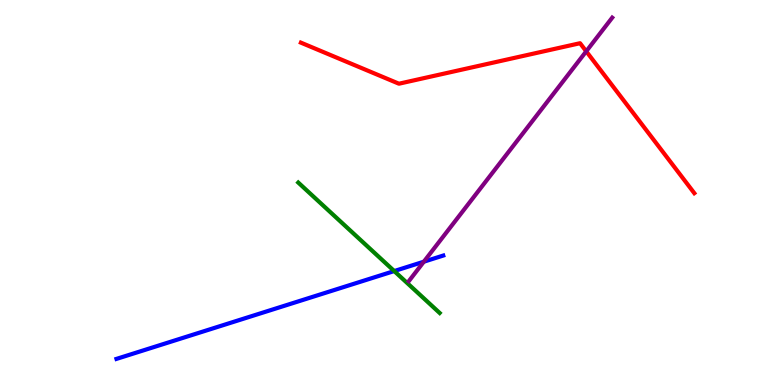[{'lines': ['blue', 'red'], 'intersections': []}, {'lines': ['green', 'red'], 'intersections': []}, {'lines': ['purple', 'red'], 'intersections': [{'x': 7.56, 'y': 8.67}]}, {'lines': ['blue', 'green'], 'intersections': [{'x': 5.09, 'y': 2.96}]}, {'lines': ['blue', 'purple'], 'intersections': [{'x': 5.47, 'y': 3.2}]}, {'lines': ['green', 'purple'], 'intersections': []}]